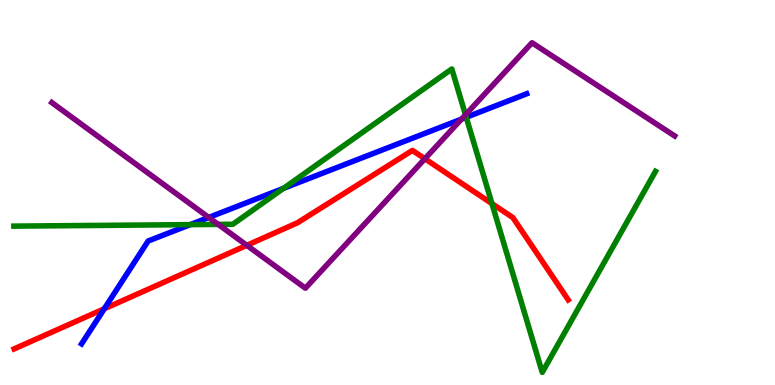[{'lines': ['blue', 'red'], 'intersections': [{'x': 1.35, 'y': 1.98}]}, {'lines': ['green', 'red'], 'intersections': [{'x': 6.35, 'y': 4.71}]}, {'lines': ['purple', 'red'], 'intersections': [{'x': 3.18, 'y': 3.63}, {'x': 5.48, 'y': 5.88}]}, {'lines': ['blue', 'green'], 'intersections': [{'x': 2.45, 'y': 4.17}, {'x': 3.66, 'y': 5.11}, {'x': 6.02, 'y': 6.95}]}, {'lines': ['blue', 'purple'], 'intersections': [{'x': 2.69, 'y': 4.35}, {'x': 5.95, 'y': 6.91}]}, {'lines': ['green', 'purple'], 'intersections': [{'x': 2.82, 'y': 4.17}, {'x': 6.01, 'y': 7.02}]}]